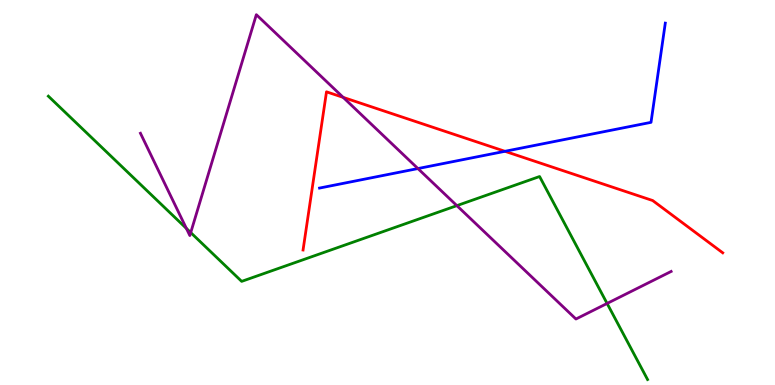[{'lines': ['blue', 'red'], 'intersections': [{'x': 6.52, 'y': 6.07}]}, {'lines': ['green', 'red'], 'intersections': []}, {'lines': ['purple', 'red'], 'intersections': [{'x': 4.43, 'y': 7.47}]}, {'lines': ['blue', 'green'], 'intersections': []}, {'lines': ['blue', 'purple'], 'intersections': [{'x': 5.39, 'y': 5.62}]}, {'lines': ['green', 'purple'], 'intersections': [{'x': 2.4, 'y': 4.07}, {'x': 2.46, 'y': 3.96}, {'x': 5.9, 'y': 4.66}, {'x': 7.83, 'y': 2.12}]}]